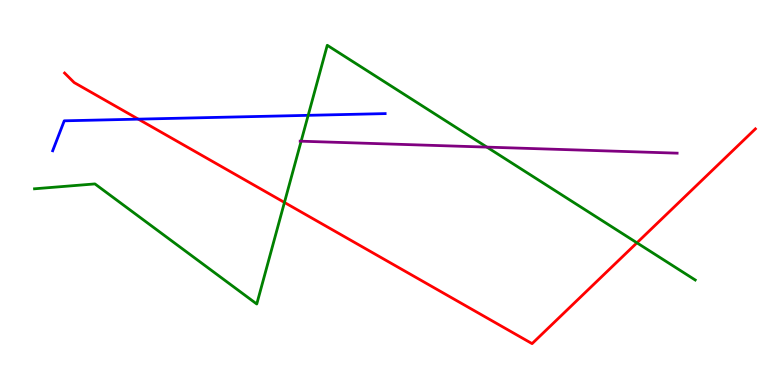[{'lines': ['blue', 'red'], 'intersections': [{'x': 1.78, 'y': 6.91}]}, {'lines': ['green', 'red'], 'intersections': [{'x': 3.67, 'y': 4.74}, {'x': 8.22, 'y': 3.69}]}, {'lines': ['purple', 'red'], 'intersections': []}, {'lines': ['blue', 'green'], 'intersections': [{'x': 3.98, 'y': 7.0}]}, {'lines': ['blue', 'purple'], 'intersections': []}, {'lines': ['green', 'purple'], 'intersections': [{'x': 3.89, 'y': 6.33}, {'x': 6.28, 'y': 6.18}]}]